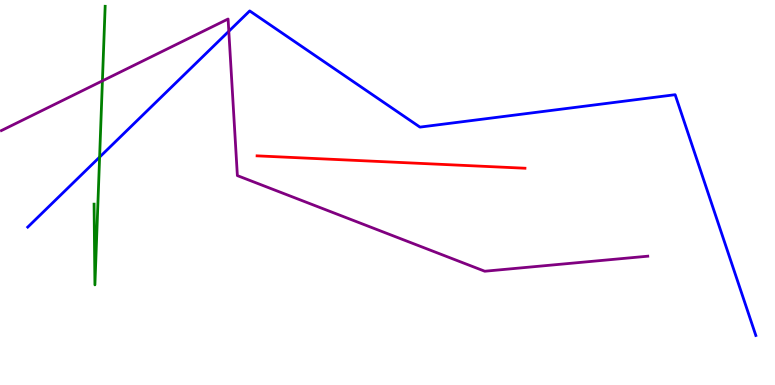[{'lines': ['blue', 'red'], 'intersections': []}, {'lines': ['green', 'red'], 'intersections': []}, {'lines': ['purple', 'red'], 'intersections': []}, {'lines': ['blue', 'green'], 'intersections': [{'x': 1.29, 'y': 5.92}]}, {'lines': ['blue', 'purple'], 'intersections': [{'x': 2.95, 'y': 9.19}]}, {'lines': ['green', 'purple'], 'intersections': [{'x': 1.32, 'y': 7.9}]}]